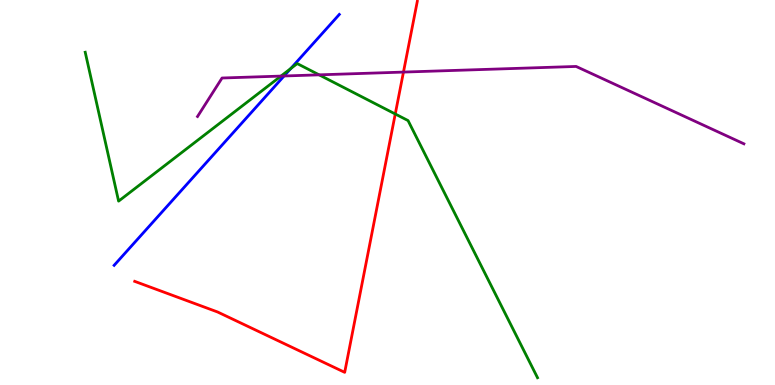[{'lines': ['blue', 'red'], 'intersections': []}, {'lines': ['green', 'red'], 'intersections': [{'x': 5.1, 'y': 7.04}]}, {'lines': ['purple', 'red'], 'intersections': [{'x': 5.21, 'y': 8.13}]}, {'lines': ['blue', 'green'], 'intersections': [{'x': 3.75, 'y': 8.22}]}, {'lines': ['blue', 'purple'], 'intersections': [{'x': 3.67, 'y': 8.03}]}, {'lines': ['green', 'purple'], 'intersections': [{'x': 3.63, 'y': 8.02}, {'x': 4.12, 'y': 8.06}]}]